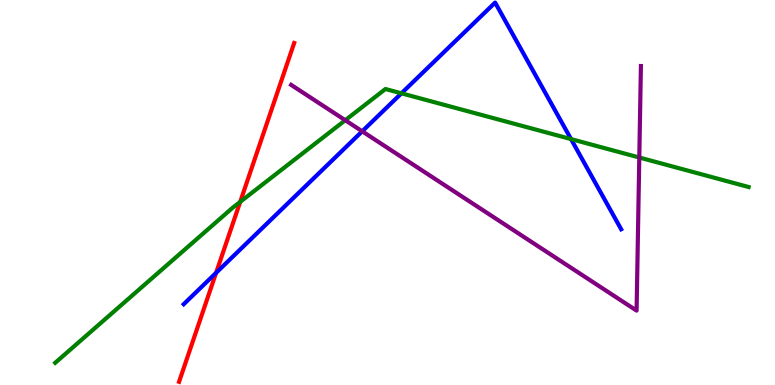[{'lines': ['blue', 'red'], 'intersections': [{'x': 2.79, 'y': 2.91}]}, {'lines': ['green', 'red'], 'intersections': [{'x': 3.1, 'y': 4.76}]}, {'lines': ['purple', 'red'], 'intersections': []}, {'lines': ['blue', 'green'], 'intersections': [{'x': 5.18, 'y': 7.58}, {'x': 7.37, 'y': 6.39}]}, {'lines': ['blue', 'purple'], 'intersections': [{'x': 4.67, 'y': 6.59}]}, {'lines': ['green', 'purple'], 'intersections': [{'x': 4.45, 'y': 6.88}, {'x': 8.25, 'y': 5.91}]}]